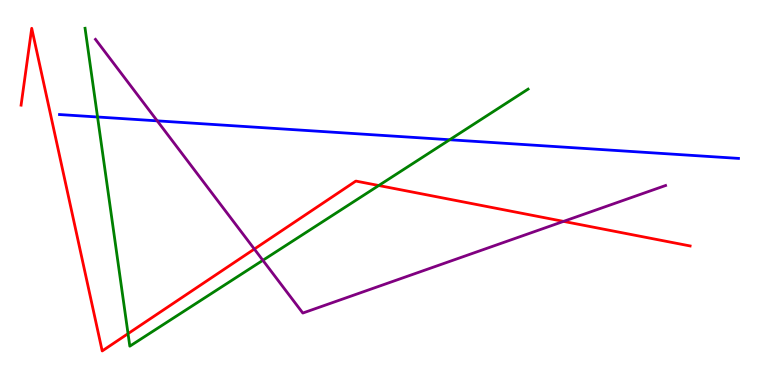[{'lines': ['blue', 'red'], 'intersections': []}, {'lines': ['green', 'red'], 'intersections': [{'x': 1.65, 'y': 1.33}, {'x': 4.89, 'y': 5.18}]}, {'lines': ['purple', 'red'], 'intersections': [{'x': 3.28, 'y': 3.53}, {'x': 7.27, 'y': 4.25}]}, {'lines': ['blue', 'green'], 'intersections': [{'x': 1.26, 'y': 6.96}, {'x': 5.8, 'y': 6.37}]}, {'lines': ['blue', 'purple'], 'intersections': [{'x': 2.03, 'y': 6.86}]}, {'lines': ['green', 'purple'], 'intersections': [{'x': 3.39, 'y': 3.24}]}]